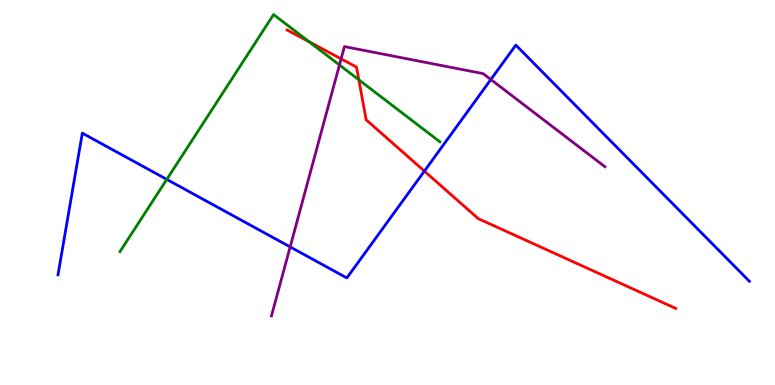[{'lines': ['blue', 'red'], 'intersections': [{'x': 5.48, 'y': 5.56}]}, {'lines': ['green', 'red'], 'intersections': [{'x': 3.99, 'y': 8.92}, {'x': 4.63, 'y': 7.93}]}, {'lines': ['purple', 'red'], 'intersections': [{'x': 4.4, 'y': 8.47}]}, {'lines': ['blue', 'green'], 'intersections': [{'x': 2.15, 'y': 5.34}]}, {'lines': ['blue', 'purple'], 'intersections': [{'x': 3.74, 'y': 3.59}, {'x': 6.33, 'y': 7.93}]}, {'lines': ['green', 'purple'], 'intersections': [{'x': 4.38, 'y': 8.31}]}]